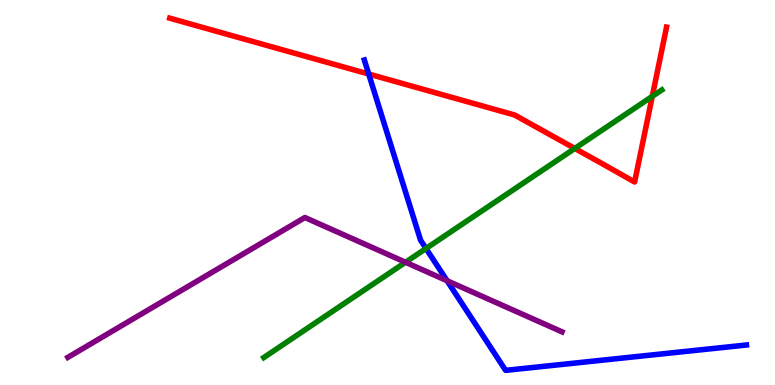[{'lines': ['blue', 'red'], 'intersections': [{'x': 4.76, 'y': 8.08}]}, {'lines': ['green', 'red'], 'intersections': [{'x': 7.42, 'y': 6.14}, {'x': 8.42, 'y': 7.5}]}, {'lines': ['purple', 'red'], 'intersections': []}, {'lines': ['blue', 'green'], 'intersections': [{'x': 5.5, 'y': 3.55}]}, {'lines': ['blue', 'purple'], 'intersections': [{'x': 5.77, 'y': 2.71}]}, {'lines': ['green', 'purple'], 'intersections': [{'x': 5.23, 'y': 3.19}]}]